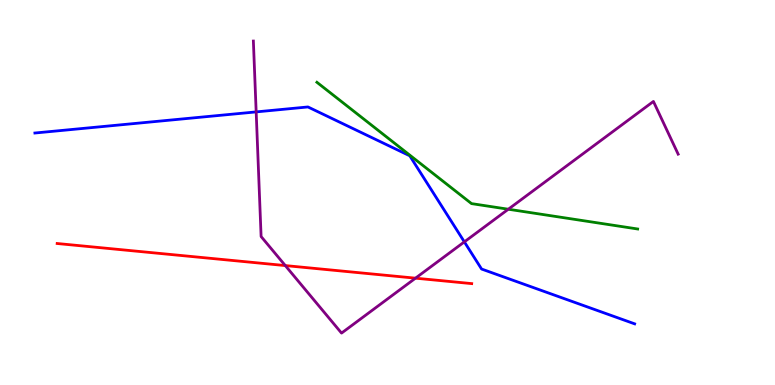[{'lines': ['blue', 'red'], 'intersections': []}, {'lines': ['green', 'red'], 'intersections': []}, {'lines': ['purple', 'red'], 'intersections': [{'x': 3.68, 'y': 3.1}, {'x': 5.36, 'y': 2.77}]}, {'lines': ['blue', 'green'], 'intersections': []}, {'lines': ['blue', 'purple'], 'intersections': [{'x': 3.31, 'y': 7.09}, {'x': 5.99, 'y': 3.72}]}, {'lines': ['green', 'purple'], 'intersections': [{'x': 6.56, 'y': 4.57}]}]